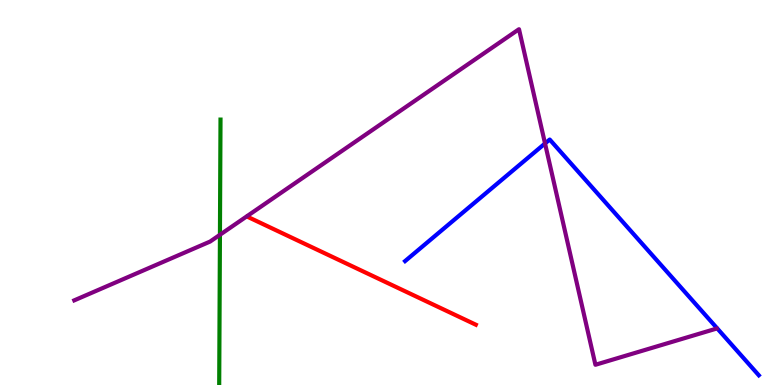[{'lines': ['blue', 'red'], 'intersections': []}, {'lines': ['green', 'red'], 'intersections': []}, {'lines': ['purple', 'red'], 'intersections': []}, {'lines': ['blue', 'green'], 'intersections': []}, {'lines': ['blue', 'purple'], 'intersections': [{'x': 7.03, 'y': 6.27}]}, {'lines': ['green', 'purple'], 'intersections': [{'x': 2.84, 'y': 3.9}]}]